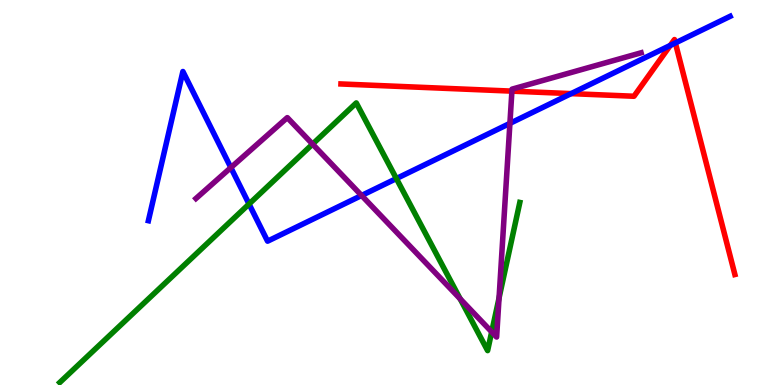[{'lines': ['blue', 'red'], 'intersections': [{'x': 7.37, 'y': 7.57}, {'x': 8.65, 'y': 8.82}, {'x': 8.71, 'y': 8.88}]}, {'lines': ['green', 'red'], 'intersections': []}, {'lines': ['purple', 'red'], 'intersections': [{'x': 6.61, 'y': 7.63}]}, {'lines': ['blue', 'green'], 'intersections': [{'x': 3.21, 'y': 4.7}, {'x': 5.11, 'y': 5.36}]}, {'lines': ['blue', 'purple'], 'intersections': [{'x': 2.98, 'y': 5.65}, {'x': 4.67, 'y': 4.92}, {'x': 6.58, 'y': 6.8}]}, {'lines': ['green', 'purple'], 'intersections': [{'x': 4.03, 'y': 6.26}, {'x': 5.94, 'y': 2.24}, {'x': 6.34, 'y': 1.38}, {'x': 6.44, 'y': 2.26}]}]